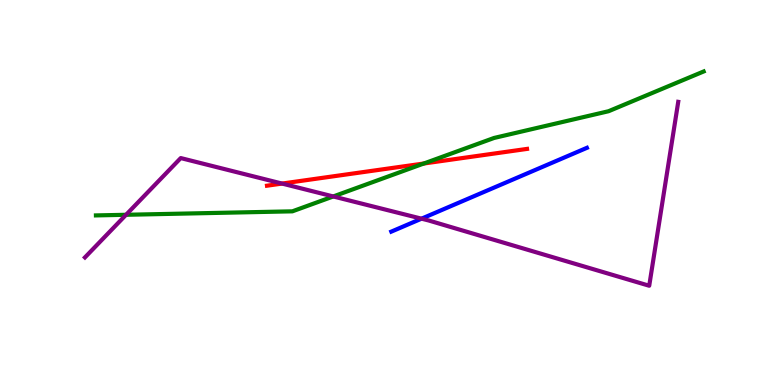[{'lines': ['blue', 'red'], 'intersections': []}, {'lines': ['green', 'red'], 'intersections': [{'x': 5.47, 'y': 5.75}]}, {'lines': ['purple', 'red'], 'intersections': [{'x': 3.64, 'y': 5.23}]}, {'lines': ['blue', 'green'], 'intersections': []}, {'lines': ['blue', 'purple'], 'intersections': [{'x': 5.44, 'y': 4.32}]}, {'lines': ['green', 'purple'], 'intersections': [{'x': 1.63, 'y': 4.42}, {'x': 4.3, 'y': 4.9}]}]